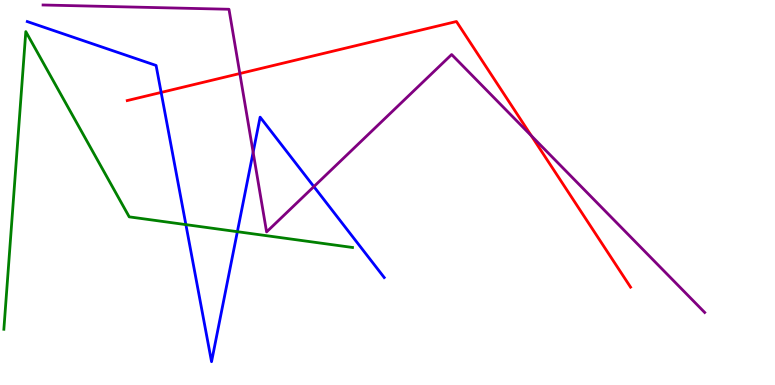[{'lines': ['blue', 'red'], 'intersections': [{'x': 2.08, 'y': 7.6}]}, {'lines': ['green', 'red'], 'intersections': []}, {'lines': ['purple', 'red'], 'intersections': [{'x': 3.09, 'y': 8.09}, {'x': 6.86, 'y': 6.47}]}, {'lines': ['blue', 'green'], 'intersections': [{'x': 2.4, 'y': 4.17}, {'x': 3.06, 'y': 3.98}]}, {'lines': ['blue', 'purple'], 'intersections': [{'x': 3.27, 'y': 6.04}, {'x': 4.05, 'y': 5.15}]}, {'lines': ['green', 'purple'], 'intersections': []}]